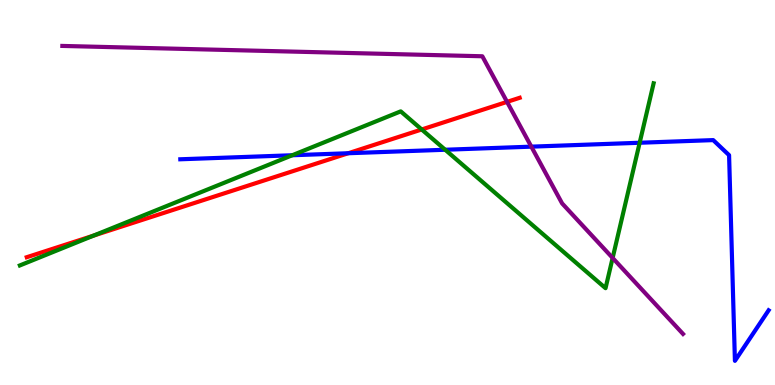[{'lines': ['blue', 'red'], 'intersections': [{'x': 4.49, 'y': 6.02}]}, {'lines': ['green', 'red'], 'intersections': [{'x': 1.21, 'y': 3.88}, {'x': 5.44, 'y': 6.64}]}, {'lines': ['purple', 'red'], 'intersections': [{'x': 6.54, 'y': 7.35}]}, {'lines': ['blue', 'green'], 'intersections': [{'x': 3.77, 'y': 5.97}, {'x': 5.74, 'y': 6.11}, {'x': 8.25, 'y': 6.29}]}, {'lines': ['blue', 'purple'], 'intersections': [{'x': 6.86, 'y': 6.19}]}, {'lines': ['green', 'purple'], 'intersections': [{'x': 7.9, 'y': 3.3}]}]